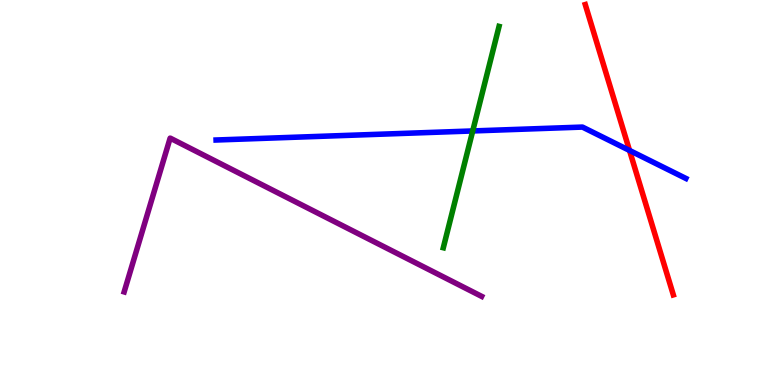[{'lines': ['blue', 'red'], 'intersections': [{'x': 8.12, 'y': 6.09}]}, {'lines': ['green', 'red'], 'intersections': []}, {'lines': ['purple', 'red'], 'intersections': []}, {'lines': ['blue', 'green'], 'intersections': [{'x': 6.1, 'y': 6.6}]}, {'lines': ['blue', 'purple'], 'intersections': []}, {'lines': ['green', 'purple'], 'intersections': []}]